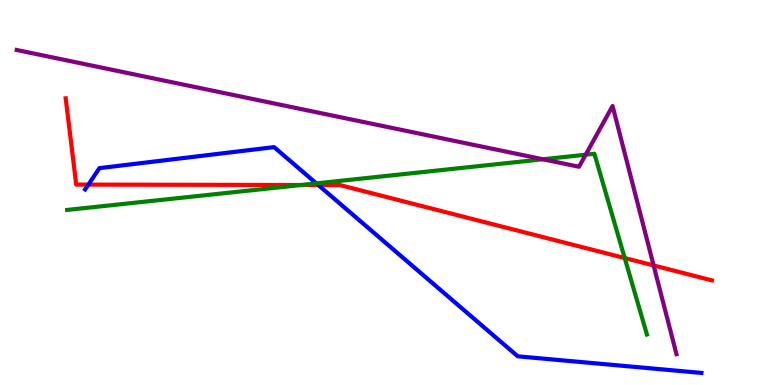[{'lines': ['blue', 'red'], 'intersections': [{'x': 1.14, 'y': 5.21}, {'x': 4.11, 'y': 5.19}]}, {'lines': ['green', 'red'], 'intersections': [{'x': 3.89, 'y': 5.19}, {'x': 8.06, 'y': 3.3}]}, {'lines': ['purple', 'red'], 'intersections': [{'x': 8.43, 'y': 3.11}]}, {'lines': ['blue', 'green'], 'intersections': [{'x': 4.08, 'y': 5.24}]}, {'lines': ['blue', 'purple'], 'intersections': []}, {'lines': ['green', 'purple'], 'intersections': [{'x': 7.01, 'y': 5.86}, {'x': 7.56, 'y': 5.98}]}]